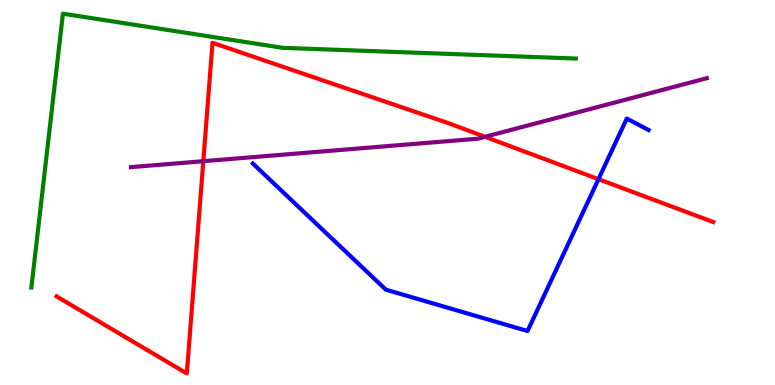[{'lines': ['blue', 'red'], 'intersections': [{'x': 7.72, 'y': 5.35}]}, {'lines': ['green', 'red'], 'intersections': []}, {'lines': ['purple', 'red'], 'intersections': [{'x': 2.62, 'y': 5.81}, {'x': 6.26, 'y': 6.45}]}, {'lines': ['blue', 'green'], 'intersections': []}, {'lines': ['blue', 'purple'], 'intersections': []}, {'lines': ['green', 'purple'], 'intersections': []}]